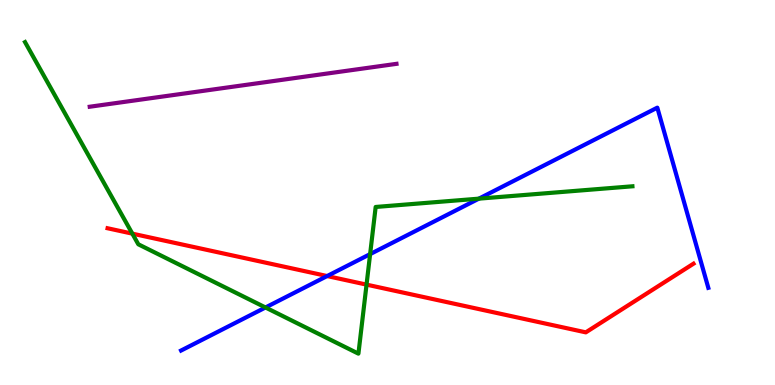[{'lines': ['blue', 'red'], 'intersections': [{'x': 4.22, 'y': 2.83}]}, {'lines': ['green', 'red'], 'intersections': [{'x': 1.71, 'y': 3.93}, {'x': 4.73, 'y': 2.61}]}, {'lines': ['purple', 'red'], 'intersections': []}, {'lines': ['blue', 'green'], 'intersections': [{'x': 3.43, 'y': 2.01}, {'x': 4.78, 'y': 3.4}, {'x': 6.18, 'y': 4.84}]}, {'lines': ['blue', 'purple'], 'intersections': []}, {'lines': ['green', 'purple'], 'intersections': []}]